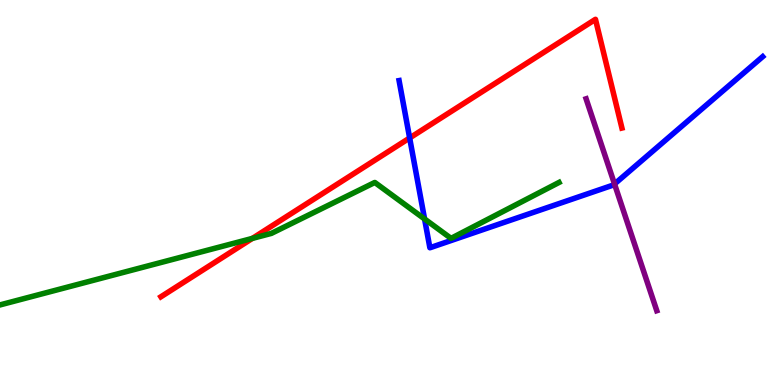[{'lines': ['blue', 'red'], 'intersections': [{'x': 5.29, 'y': 6.42}]}, {'lines': ['green', 'red'], 'intersections': [{'x': 3.26, 'y': 3.81}]}, {'lines': ['purple', 'red'], 'intersections': []}, {'lines': ['blue', 'green'], 'intersections': [{'x': 5.48, 'y': 4.31}]}, {'lines': ['blue', 'purple'], 'intersections': [{'x': 7.93, 'y': 5.22}]}, {'lines': ['green', 'purple'], 'intersections': []}]